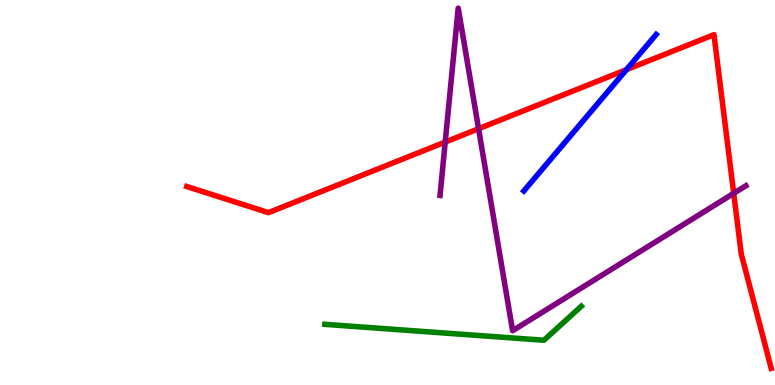[{'lines': ['blue', 'red'], 'intersections': [{'x': 8.08, 'y': 8.19}]}, {'lines': ['green', 'red'], 'intersections': []}, {'lines': ['purple', 'red'], 'intersections': [{'x': 5.74, 'y': 6.31}, {'x': 6.17, 'y': 6.66}, {'x': 9.47, 'y': 4.98}]}, {'lines': ['blue', 'green'], 'intersections': []}, {'lines': ['blue', 'purple'], 'intersections': []}, {'lines': ['green', 'purple'], 'intersections': []}]